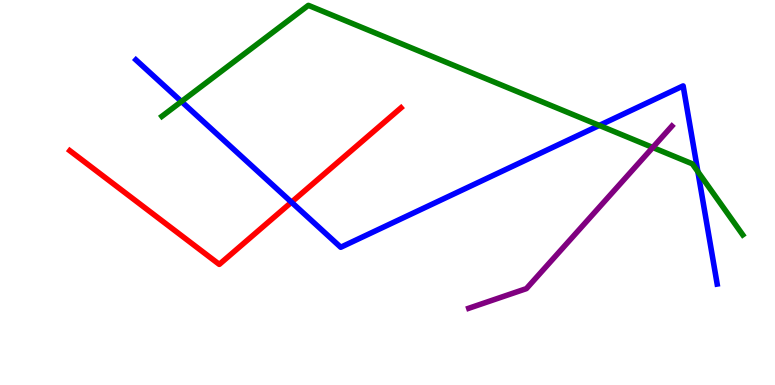[{'lines': ['blue', 'red'], 'intersections': [{'x': 3.76, 'y': 4.75}]}, {'lines': ['green', 'red'], 'intersections': []}, {'lines': ['purple', 'red'], 'intersections': []}, {'lines': ['blue', 'green'], 'intersections': [{'x': 2.34, 'y': 7.36}, {'x': 7.73, 'y': 6.74}, {'x': 9.0, 'y': 5.54}]}, {'lines': ['blue', 'purple'], 'intersections': []}, {'lines': ['green', 'purple'], 'intersections': [{'x': 8.42, 'y': 6.17}]}]